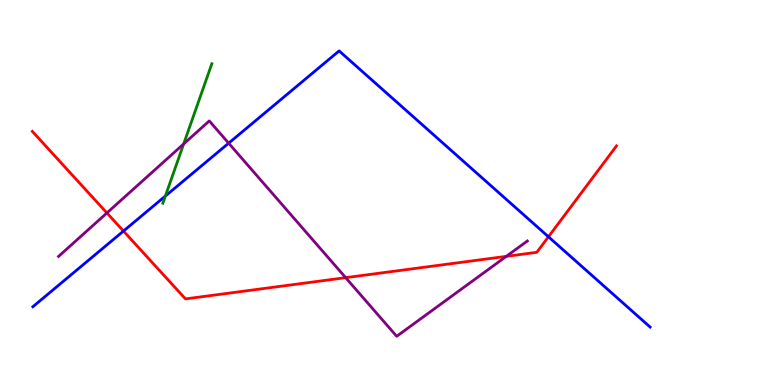[{'lines': ['blue', 'red'], 'intersections': [{'x': 1.59, 'y': 4.0}, {'x': 7.08, 'y': 3.85}]}, {'lines': ['green', 'red'], 'intersections': []}, {'lines': ['purple', 'red'], 'intersections': [{'x': 1.38, 'y': 4.47}, {'x': 4.46, 'y': 2.79}, {'x': 6.53, 'y': 3.34}]}, {'lines': ['blue', 'green'], 'intersections': [{'x': 2.13, 'y': 4.91}]}, {'lines': ['blue', 'purple'], 'intersections': [{'x': 2.95, 'y': 6.28}]}, {'lines': ['green', 'purple'], 'intersections': [{'x': 2.37, 'y': 6.26}]}]